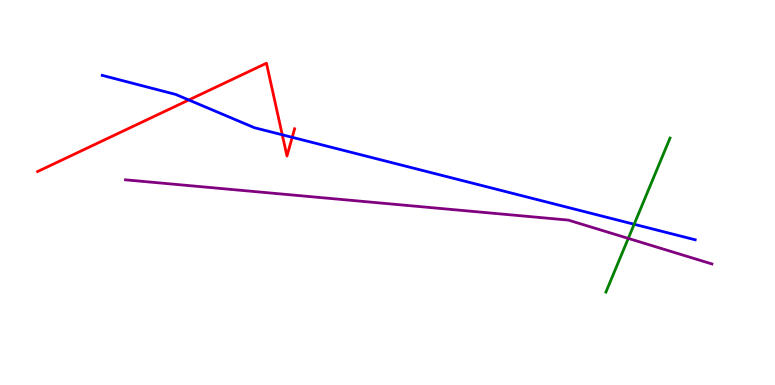[{'lines': ['blue', 'red'], 'intersections': [{'x': 2.44, 'y': 7.4}, {'x': 3.64, 'y': 6.5}, {'x': 3.77, 'y': 6.43}]}, {'lines': ['green', 'red'], 'intersections': []}, {'lines': ['purple', 'red'], 'intersections': []}, {'lines': ['blue', 'green'], 'intersections': [{'x': 8.18, 'y': 4.17}]}, {'lines': ['blue', 'purple'], 'intersections': []}, {'lines': ['green', 'purple'], 'intersections': [{'x': 8.11, 'y': 3.81}]}]